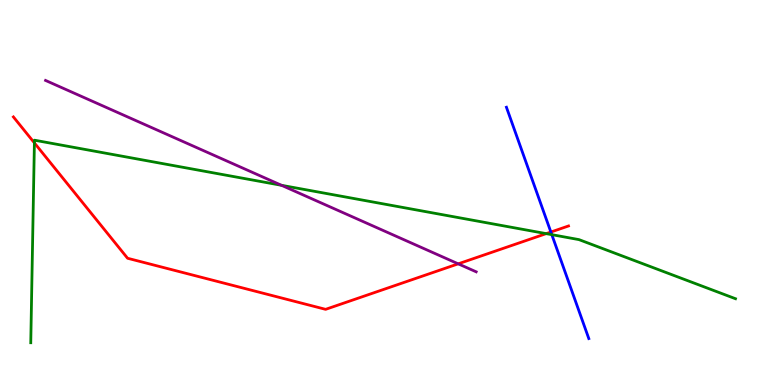[{'lines': ['blue', 'red'], 'intersections': [{'x': 7.11, 'y': 3.97}]}, {'lines': ['green', 'red'], 'intersections': [{'x': 0.444, 'y': 6.29}, {'x': 7.05, 'y': 3.93}]}, {'lines': ['purple', 'red'], 'intersections': [{'x': 5.91, 'y': 3.15}]}, {'lines': ['blue', 'green'], 'intersections': [{'x': 7.12, 'y': 3.91}]}, {'lines': ['blue', 'purple'], 'intersections': []}, {'lines': ['green', 'purple'], 'intersections': [{'x': 3.63, 'y': 5.19}]}]